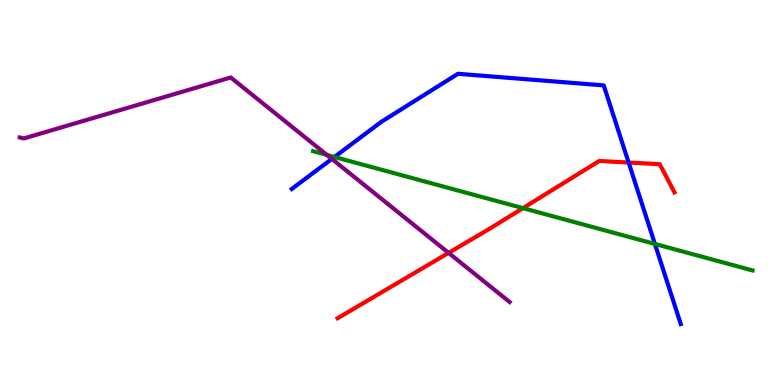[{'lines': ['blue', 'red'], 'intersections': [{'x': 8.11, 'y': 5.78}]}, {'lines': ['green', 'red'], 'intersections': [{'x': 6.75, 'y': 4.59}]}, {'lines': ['purple', 'red'], 'intersections': [{'x': 5.79, 'y': 3.43}]}, {'lines': ['blue', 'green'], 'intersections': [{'x': 4.32, 'y': 5.92}, {'x': 8.45, 'y': 3.66}]}, {'lines': ['blue', 'purple'], 'intersections': [{'x': 4.28, 'y': 5.87}]}, {'lines': ['green', 'purple'], 'intersections': [{'x': 4.22, 'y': 5.98}]}]